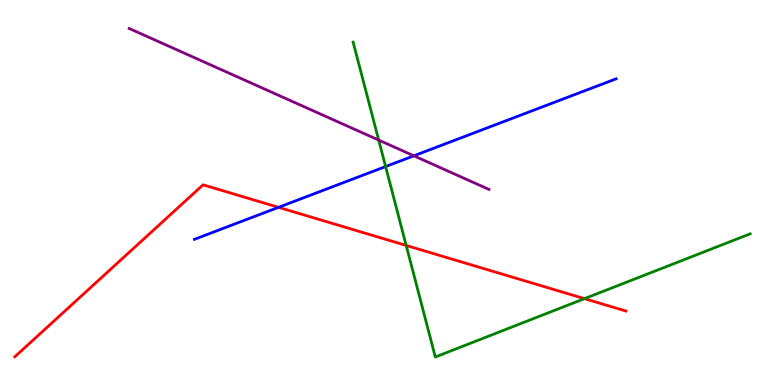[{'lines': ['blue', 'red'], 'intersections': [{'x': 3.59, 'y': 4.61}]}, {'lines': ['green', 'red'], 'intersections': [{'x': 5.24, 'y': 3.62}, {'x': 7.54, 'y': 2.24}]}, {'lines': ['purple', 'red'], 'intersections': []}, {'lines': ['blue', 'green'], 'intersections': [{'x': 4.98, 'y': 5.67}]}, {'lines': ['blue', 'purple'], 'intersections': [{'x': 5.34, 'y': 5.95}]}, {'lines': ['green', 'purple'], 'intersections': [{'x': 4.89, 'y': 6.36}]}]